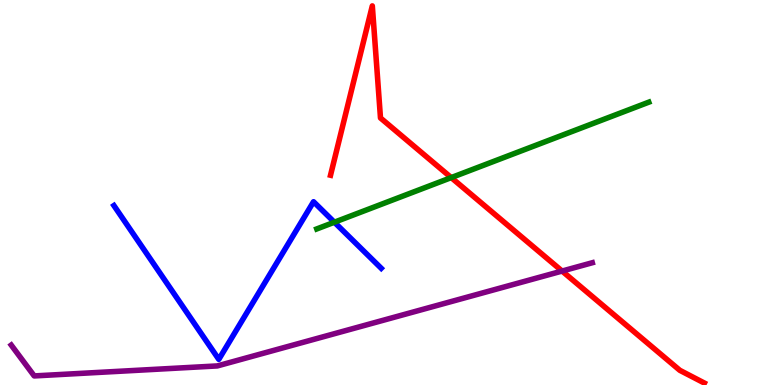[{'lines': ['blue', 'red'], 'intersections': []}, {'lines': ['green', 'red'], 'intersections': [{'x': 5.82, 'y': 5.39}]}, {'lines': ['purple', 'red'], 'intersections': [{'x': 7.25, 'y': 2.96}]}, {'lines': ['blue', 'green'], 'intersections': [{'x': 4.31, 'y': 4.23}]}, {'lines': ['blue', 'purple'], 'intersections': []}, {'lines': ['green', 'purple'], 'intersections': []}]